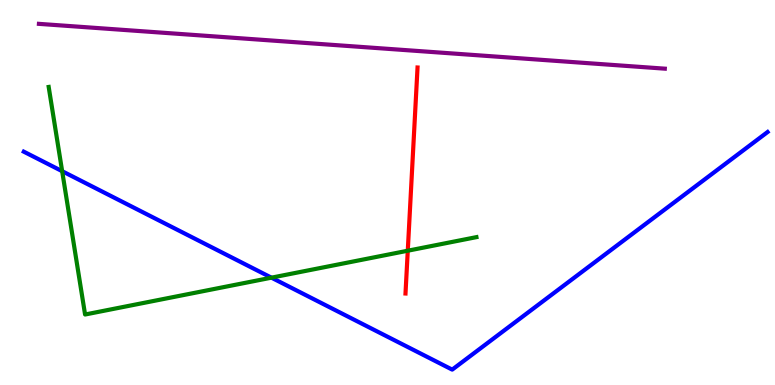[{'lines': ['blue', 'red'], 'intersections': []}, {'lines': ['green', 'red'], 'intersections': [{'x': 5.26, 'y': 3.49}]}, {'lines': ['purple', 'red'], 'intersections': []}, {'lines': ['blue', 'green'], 'intersections': [{'x': 0.802, 'y': 5.55}, {'x': 3.5, 'y': 2.79}]}, {'lines': ['blue', 'purple'], 'intersections': []}, {'lines': ['green', 'purple'], 'intersections': []}]